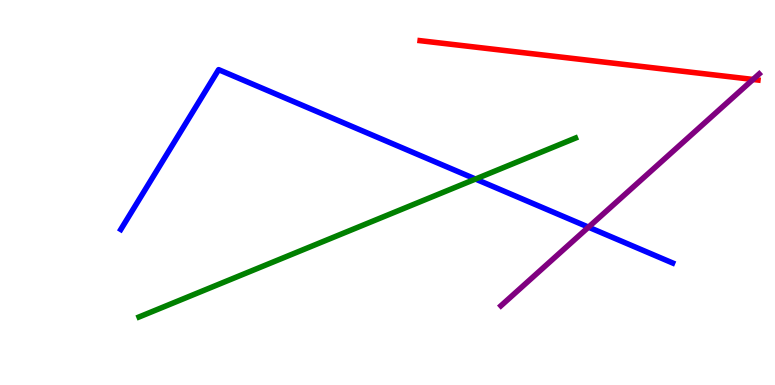[{'lines': ['blue', 'red'], 'intersections': []}, {'lines': ['green', 'red'], 'intersections': []}, {'lines': ['purple', 'red'], 'intersections': [{'x': 9.72, 'y': 7.94}]}, {'lines': ['blue', 'green'], 'intersections': [{'x': 6.14, 'y': 5.35}]}, {'lines': ['blue', 'purple'], 'intersections': [{'x': 7.59, 'y': 4.1}]}, {'lines': ['green', 'purple'], 'intersections': []}]